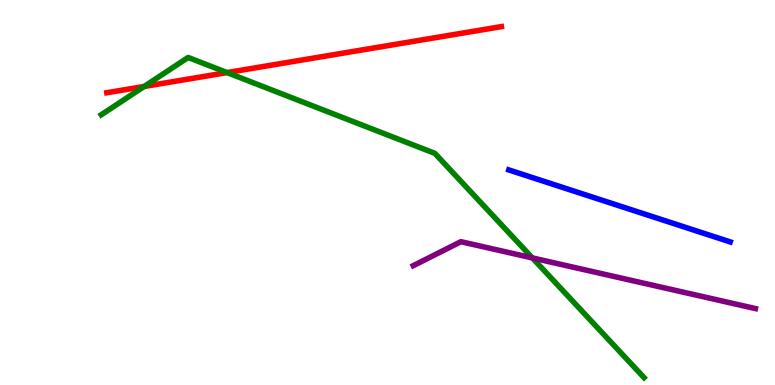[{'lines': ['blue', 'red'], 'intersections': []}, {'lines': ['green', 'red'], 'intersections': [{'x': 1.86, 'y': 7.75}, {'x': 2.93, 'y': 8.11}]}, {'lines': ['purple', 'red'], 'intersections': []}, {'lines': ['blue', 'green'], 'intersections': []}, {'lines': ['blue', 'purple'], 'intersections': []}, {'lines': ['green', 'purple'], 'intersections': [{'x': 6.87, 'y': 3.3}]}]